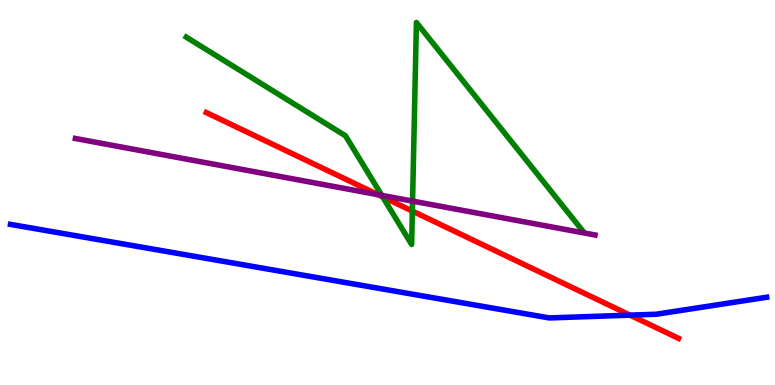[{'lines': ['blue', 'red'], 'intersections': [{'x': 8.13, 'y': 1.81}]}, {'lines': ['green', 'red'], 'intersections': [{'x': 4.94, 'y': 4.89}, {'x': 5.32, 'y': 4.52}]}, {'lines': ['purple', 'red'], 'intersections': [{'x': 4.88, 'y': 4.94}]}, {'lines': ['blue', 'green'], 'intersections': []}, {'lines': ['blue', 'purple'], 'intersections': []}, {'lines': ['green', 'purple'], 'intersections': [{'x': 4.93, 'y': 4.93}, {'x': 5.32, 'y': 4.78}]}]